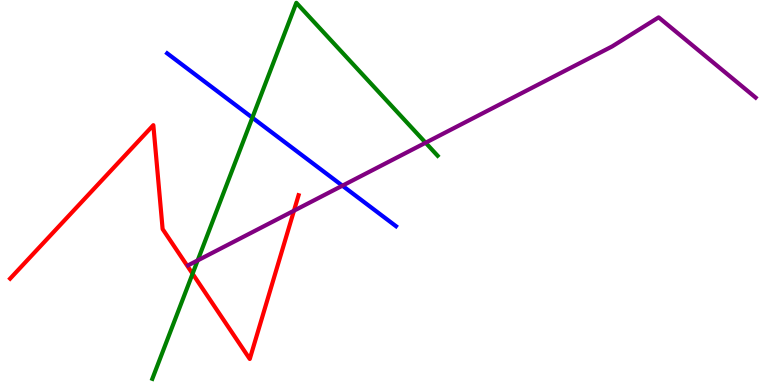[{'lines': ['blue', 'red'], 'intersections': []}, {'lines': ['green', 'red'], 'intersections': [{'x': 2.48, 'y': 2.89}]}, {'lines': ['purple', 'red'], 'intersections': [{'x': 3.79, 'y': 4.53}]}, {'lines': ['blue', 'green'], 'intersections': [{'x': 3.26, 'y': 6.94}]}, {'lines': ['blue', 'purple'], 'intersections': [{'x': 4.42, 'y': 5.18}]}, {'lines': ['green', 'purple'], 'intersections': [{'x': 2.55, 'y': 3.24}, {'x': 5.49, 'y': 6.29}]}]